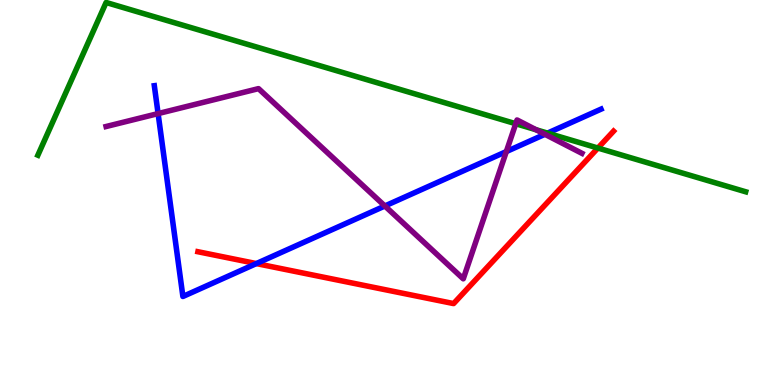[{'lines': ['blue', 'red'], 'intersections': [{'x': 3.31, 'y': 3.15}]}, {'lines': ['green', 'red'], 'intersections': [{'x': 7.71, 'y': 6.15}]}, {'lines': ['purple', 'red'], 'intersections': []}, {'lines': ['blue', 'green'], 'intersections': [{'x': 7.06, 'y': 6.54}]}, {'lines': ['blue', 'purple'], 'intersections': [{'x': 2.04, 'y': 7.05}, {'x': 4.97, 'y': 4.65}, {'x': 6.53, 'y': 6.06}, {'x': 7.03, 'y': 6.51}]}, {'lines': ['green', 'purple'], 'intersections': [{'x': 6.65, 'y': 6.79}, {'x': 6.92, 'y': 6.63}]}]